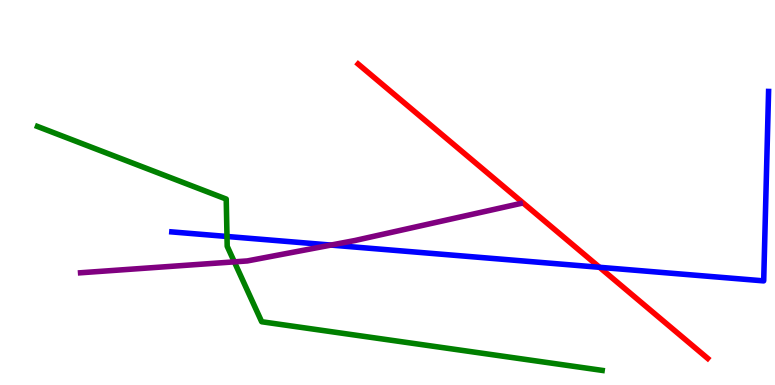[{'lines': ['blue', 'red'], 'intersections': [{'x': 7.74, 'y': 3.06}]}, {'lines': ['green', 'red'], 'intersections': []}, {'lines': ['purple', 'red'], 'intersections': []}, {'lines': ['blue', 'green'], 'intersections': [{'x': 2.93, 'y': 3.86}]}, {'lines': ['blue', 'purple'], 'intersections': [{'x': 4.27, 'y': 3.63}]}, {'lines': ['green', 'purple'], 'intersections': [{'x': 3.02, 'y': 3.2}]}]